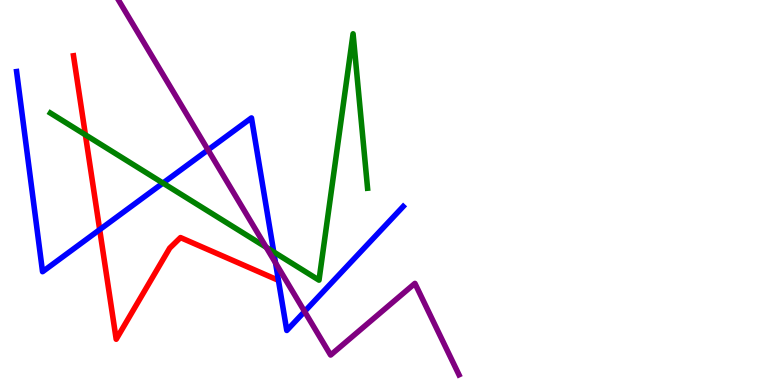[{'lines': ['blue', 'red'], 'intersections': [{'x': 1.29, 'y': 4.04}]}, {'lines': ['green', 'red'], 'intersections': [{'x': 1.1, 'y': 6.5}]}, {'lines': ['purple', 'red'], 'intersections': []}, {'lines': ['blue', 'green'], 'intersections': [{'x': 2.1, 'y': 5.24}, {'x': 3.53, 'y': 3.45}]}, {'lines': ['blue', 'purple'], 'intersections': [{'x': 2.68, 'y': 6.11}, {'x': 3.56, 'y': 3.17}, {'x': 3.93, 'y': 1.91}]}, {'lines': ['green', 'purple'], 'intersections': [{'x': 3.44, 'y': 3.58}]}]